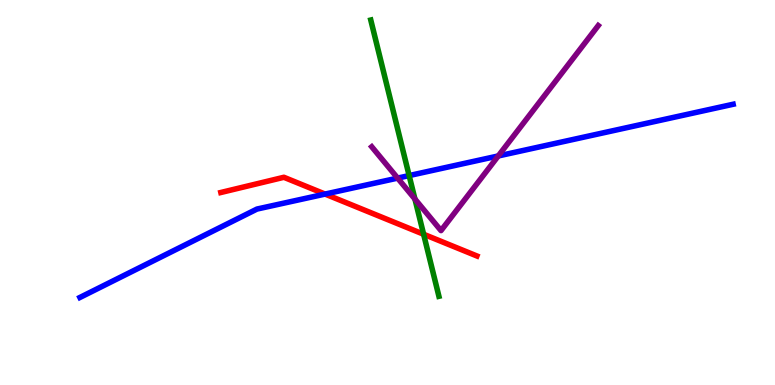[{'lines': ['blue', 'red'], 'intersections': [{'x': 4.19, 'y': 4.96}]}, {'lines': ['green', 'red'], 'intersections': [{'x': 5.47, 'y': 3.92}]}, {'lines': ['purple', 'red'], 'intersections': []}, {'lines': ['blue', 'green'], 'intersections': [{'x': 5.28, 'y': 5.44}]}, {'lines': ['blue', 'purple'], 'intersections': [{'x': 5.13, 'y': 5.37}, {'x': 6.43, 'y': 5.95}]}, {'lines': ['green', 'purple'], 'intersections': [{'x': 5.35, 'y': 4.83}]}]